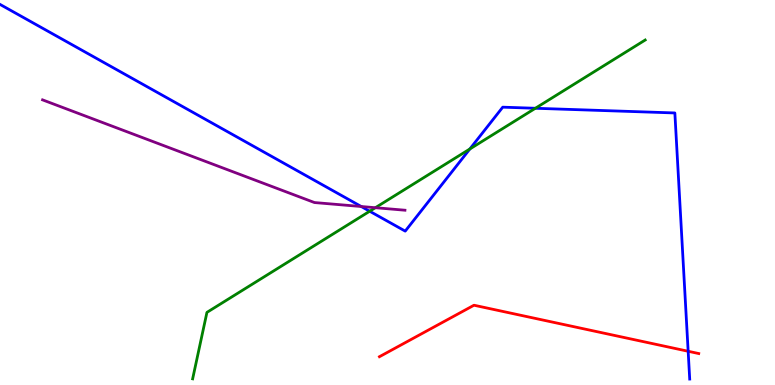[{'lines': ['blue', 'red'], 'intersections': [{'x': 8.88, 'y': 0.876}]}, {'lines': ['green', 'red'], 'intersections': []}, {'lines': ['purple', 'red'], 'intersections': []}, {'lines': ['blue', 'green'], 'intersections': [{'x': 4.77, 'y': 4.51}, {'x': 6.06, 'y': 6.13}, {'x': 6.91, 'y': 7.19}]}, {'lines': ['blue', 'purple'], 'intersections': [{'x': 4.66, 'y': 4.64}]}, {'lines': ['green', 'purple'], 'intersections': [{'x': 4.84, 'y': 4.6}]}]